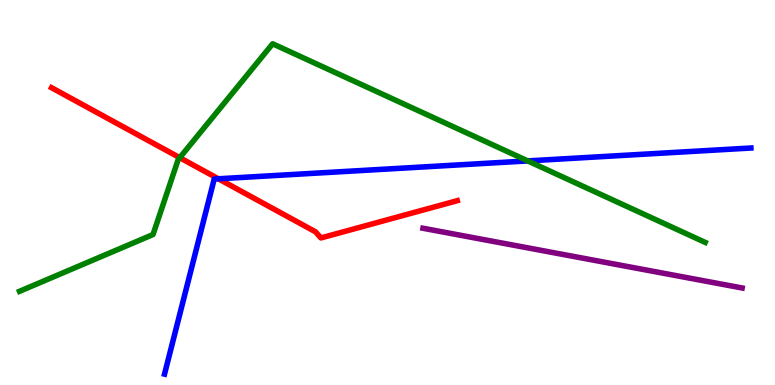[{'lines': ['blue', 'red'], 'intersections': [{'x': 2.82, 'y': 5.36}]}, {'lines': ['green', 'red'], 'intersections': [{'x': 2.32, 'y': 5.9}]}, {'lines': ['purple', 'red'], 'intersections': []}, {'lines': ['blue', 'green'], 'intersections': [{'x': 6.81, 'y': 5.82}]}, {'lines': ['blue', 'purple'], 'intersections': []}, {'lines': ['green', 'purple'], 'intersections': []}]